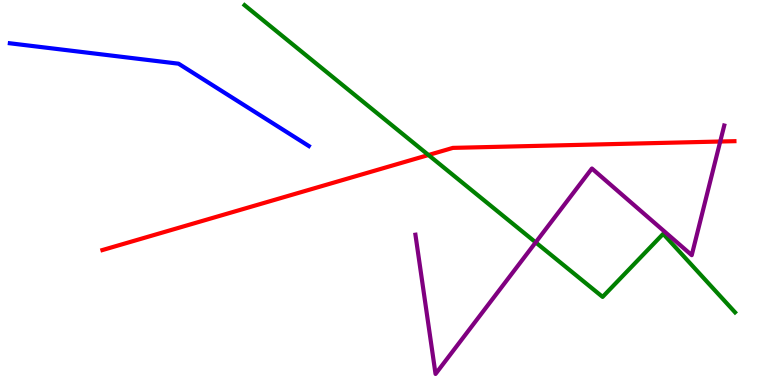[{'lines': ['blue', 'red'], 'intersections': []}, {'lines': ['green', 'red'], 'intersections': [{'x': 5.53, 'y': 5.97}]}, {'lines': ['purple', 'red'], 'intersections': [{'x': 9.29, 'y': 6.32}]}, {'lines': ['blue', 'green'], 'intersections': []}, {'lines': ['blue', 'purple'], 'intersections': []}, {'lines': ['green', 'purple'], 'intersections': [{'x': 6.91, 'y': 3.7}]}]